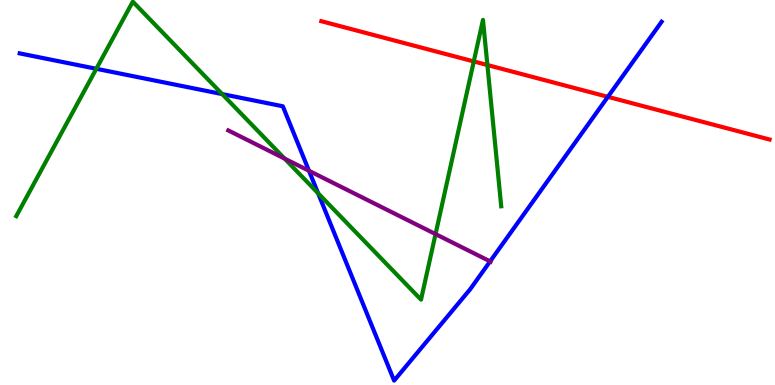[{'lines': ['blue', 'red'], 'intersections': [{'x': 7.84, 'y': 7.48}]}, {'lines': ['green', 'red'], 'intersections': [{'x': 6.11, 'y': 8.4}, {'x': 6.29, 'y': 8.31}]}, {'lines': ['purple', 'red'], 'intersections': []}, {'lines': ['blue', 'green'], 'intersections': [{'x': 1.24, 'y': 8.21}, {'x': 2.87, 'y': 7.56}, {'x': 4.1, 'y': 4.98}]}, {'lines': ['blue', 'purple'], 'intersections': [{'x': 3.99, 'y': 5.56}, {'x': 6.32, 'y': 3.21}]}, {'lines': ['green', 'purple'], 'intersections': [{'x': 3.67, 'y': 5.88}, {'x': 5.62, 'y': 3.92}]}]